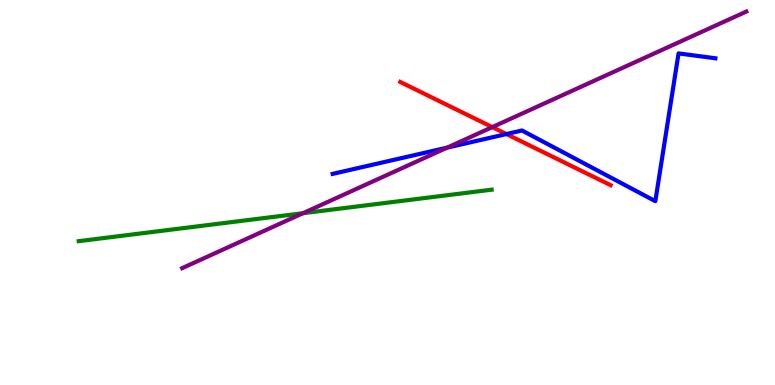[{'lines': ['blue', 'red'], 'intersections': [{'x': 6.53, 'y': 6.52}]}, {'lines': ['green', 'red'], 'intersections': []}, {'lines': ['purple', 'red'], 'intersections': [{'x': 6.35, 'y': 6.7}]}, {'lines': ['blue', 'green'], 'intersections': []}, {'lines': ['blue', 'purple'], 'intersections': [{'x': 5.77, 'y': 6.16}]}, {'lines': ['green', 'purple'], 'intersections': [{'x': 3.91, 'y': 4.46}]}]